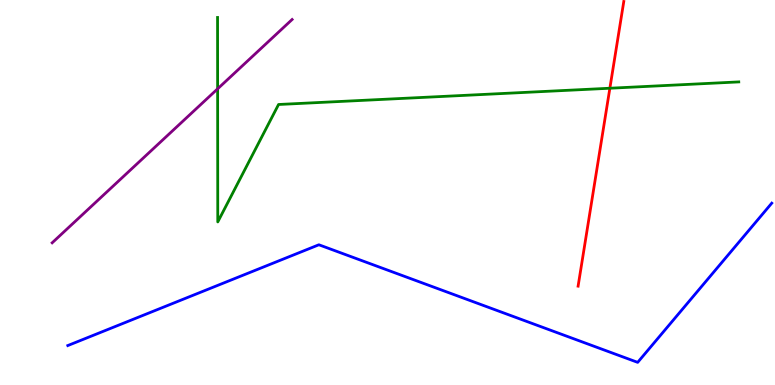[{'lines': ['blue', 'red'], 'intersections': []}, {'lines': ['green', 'red'], 'intersections': [{'x': 7.87, 'y': 7.71}]}, {'lines': ['purple', 'red'], 'intersections': []}, {'lines': ['blue', 'green'], 'intersections': []}, {'lines': ['blue', 'purple'], 'intersections': []}, {'lines': ['green', 'purple'], 'intersections': [{'x': 2.81, 'y': 7.69}]}]